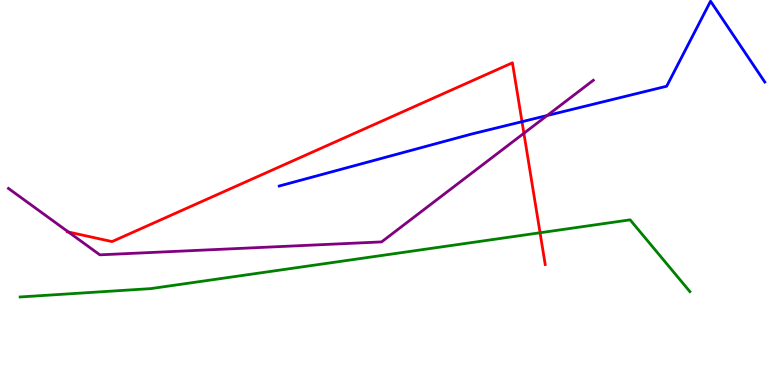[{'lines': ['blue', 'red'], 'intersections': [{'x': 6.74, 'y': 6.84}]}, {'lines': ['green', 'red'], 'intersections': [{'x': 6.97, 'y': 3.95}]}, {'lines': ['purple', 'red'], 'intersections': [{'x': 0.883, 'y': 3.97}, {'x': 6.76, 'y': 6.54}]}, {'lines': ['blue', 'green'], 'intersections': []}, {'lines': ['blue', 'purple'], 'intersections': [{'x': 7.06, 'y': 7.0}]}, {'lines': ['green', 'purple'], 'intersections': []}]